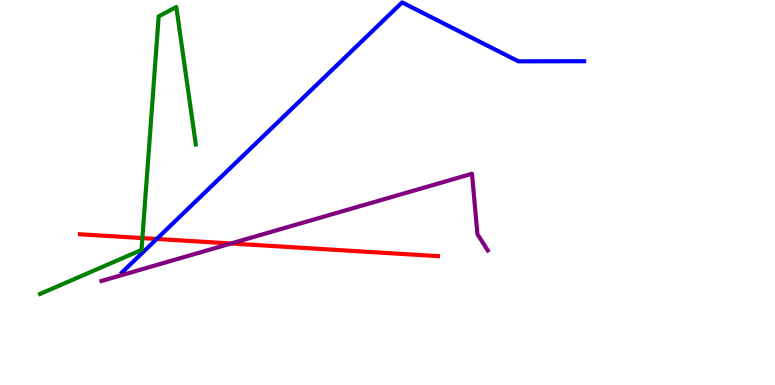[{'lines': ['blue', 'red'], 'intersections': [{'x': 2.02, 'y': 3.79}]}, {'lines': ['green', 'red'], 'intersections': [{'x': 1.84, 'y': 3.82}]}, {'lines': ['purple', 'red'], 'intersections': [{'x': 2.98, 'y': 3.68}]}, {'lines': ['blue', 'green'], 'intersections': []}, {'lines': ['blue', 'purple'], 'intersections': []}, {'lines': ['green', 'purple'], 'intersections': []}]